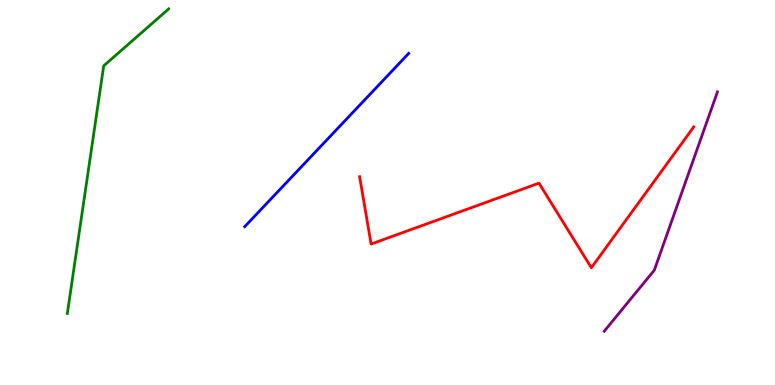[{'lines': ['blue', 'red'], 'intersections': []}, {'lines': ['green', 'red'], 'intersections': []}, {'lines': ['purple', 'red'], 'intersections': []}, {'lines': ['blue', 'green'], 'intersections': []}, {'lines': ['blue', 'purple'], 'intersections': []}, {'lines': ['green', 'purple'], 'intersections': []}]